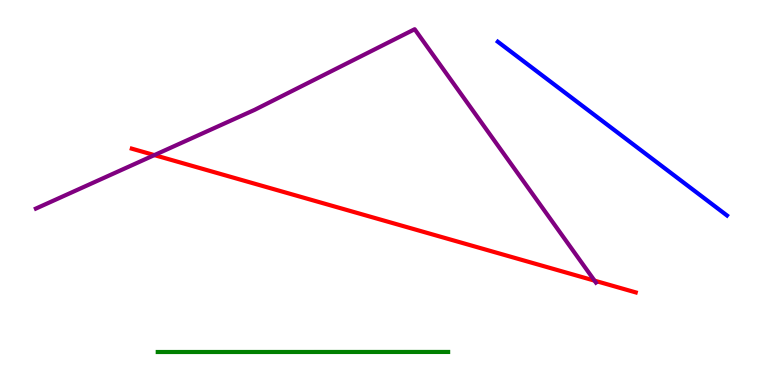[{'lines': ['blue', 'red'], 'intersections': []}, {'lines': ['green', 'red'], 'intersections': []}, {'lines': ['purple', 'red'], 'intersections': [{'x': 1.99, 'y': 5.97}, {'x': 7.67, 'y': 2.71}]}, {'lines': ['blue', 'green'], 'intersections': []}, {'lines': ['blue', 'purple'], 'intersections': []}, {'lines': ['green', 'purple'], 'intersections': []}]